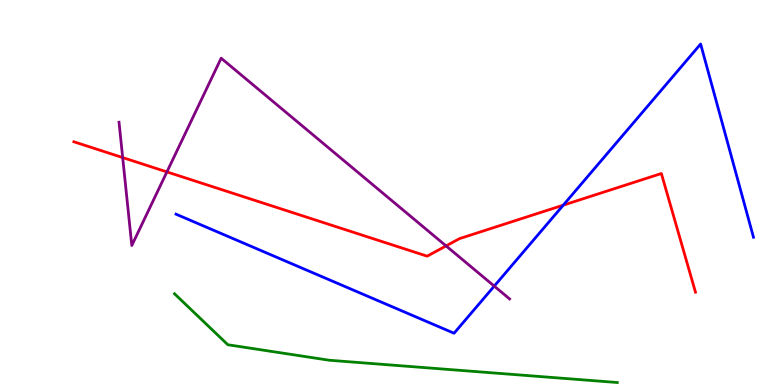[{'lines': ['blue', 'red'], 'intersections': [{'x': 7.27, 'y': 4.67}]}, {'lines': ['green', 'red'], 'intersections': []}, {'lines': ['purple', 'red'], 'intersections': [{'x': 1.58, 'y': 5.91}, {'x': 2.15, 'y': 5.53}, {'x': 5.76, 'y': 3.61}]}, {'lines': ['blue', 'green'], 'intersections': []}, {'lines': ['blue', 'purple'], 'intersections': [{'x': 6.38, 'y': 2.57}]}, {'lines': ['green', 'purple'], 'intersections': []}]